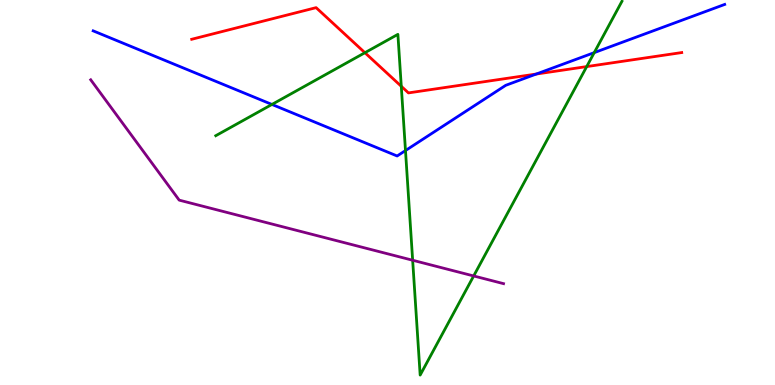[{'lines': ['blue', 'red'], 'intersections': [{'x': 6.92, 'y': 8.08}]}, {'lines': ['green', 'red'], 'intersections': [{'x': 4.71, 'y': 8.63}, {'x': 5.18, 'y': 7.76}, {'x': 7.57, 'y': 8.27}]}, {'lines': ['purple', 'red'], 'intersections': []}, {'lines': ['blue', 'green'], 'intersections': [{'x': 3.51, 'y': 7.29}, {'x': 5.23, 'y': 6.09}, {'x': 7.67, 'y': 8.63}]}, {'lines': ['blue', 'purple'], 'intersections': []}, {'lines': ['green', 'purple'], 'intersections': [{'x': 5.32, 'y': 3.24}, {'x': 6.11, 'y': 2.83}]}]